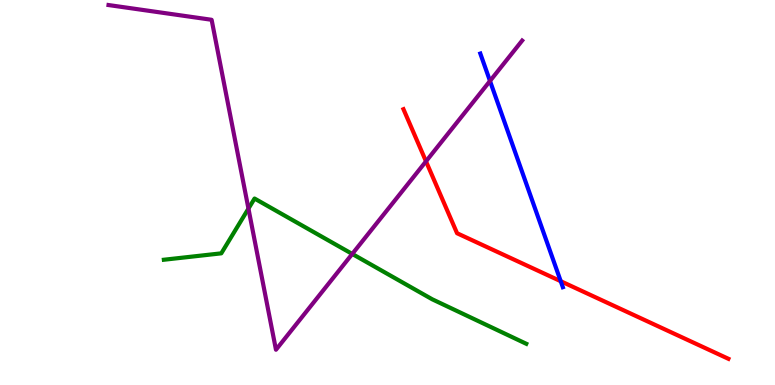[{'lines': ['blue', 'red'], 'intersections': [{'x': 7.24, 'y': 2.7}]}, {'lines': ['green', 'red'], 'intersections': []}, {'lines': ['purple', 'red'], 'intersections': [{'x': 5.5, 'y': 5.81}]}, {'lines': ['blue', 'green'], 'intersections': []}, {'lines': ['blue', 'purple'], 'intersections': [{'x': 6.32, 'y': 7.9}]}, {'lines': ['green', 'purple'], 'intersections': [{'x': 3.21, 'y': 4.58}, {'x': 4.55, 'y': 3.4}]}]